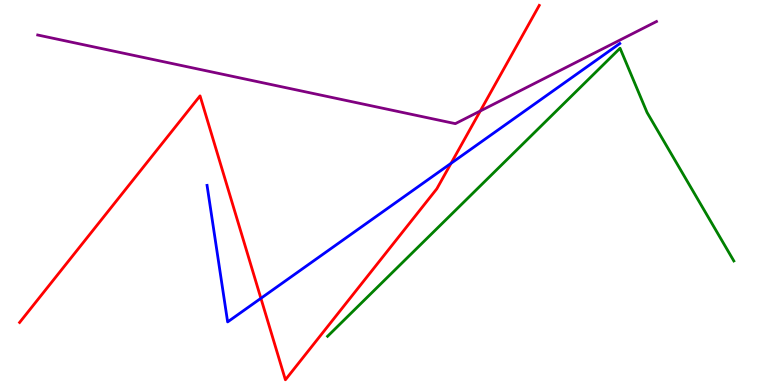[{'lines': ['blue', 'red'], 'intersections': [{'x': 3.37, 'y': 2.25}, {'x': 5.82, 'y': 5.76}]}, {'lines': ['green', 'red'], 'intersections': []}, {'lines': ['purple', 'red'], 'intersections': [{'x': 6.2, 'y': 7.12}]}, {'lines': ['blue', 'green'], 'intersections': []}, {'lines': ['blue', 'purple'], 'intersections': []}, {'lines': ['green', 'purple'], 'intersections': []}]